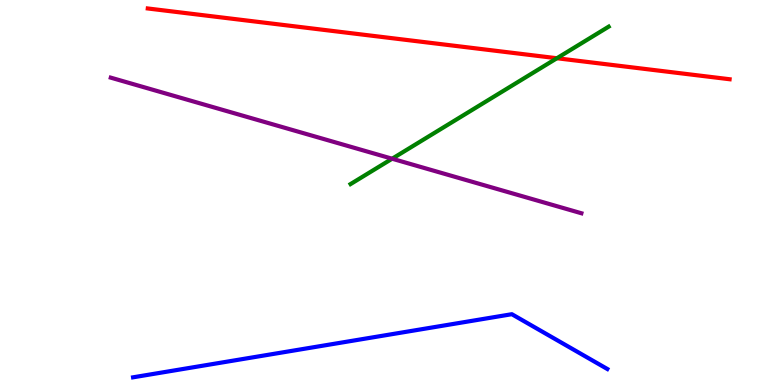[{'lines': ['blue', 'red'], 'intersections': []}, {'lines': ['green', 'red'], 'intersections': [{'x': 7.19, 'y': 8.49}]}, {'lines': ['purple', 'red'], 'intersections': []}, {'lines': ['blue', 'green'], 'intersections': []}, {'lines': ['blue', 'purple'], 'intersections': []}, {'lines': ['green', 'purple'], 'intersections': [{'x': 5.06, 'y': 5.88}]}]